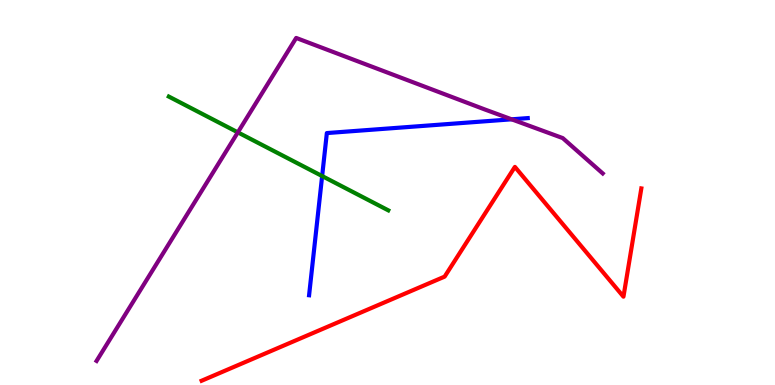[{'lines': ['blue', 'red'], 'intersections': []}, {'lines': ['green', 'red'], 'intersections': []}, {'lines': ['purple', 'red'], 'intersections': []}, {'lines': ['blue', 'green'], 'intersections': [{'x': 4.16, 'y': 5.43}]}, {'lines': ['blue', 'purple'], 'intersections': [{'x': 6.6, 'y': 6.9}]}, {'lines': ['green', 'purple'], 'intersections': [{'x': 3.07, 'y': 6.56}]}]